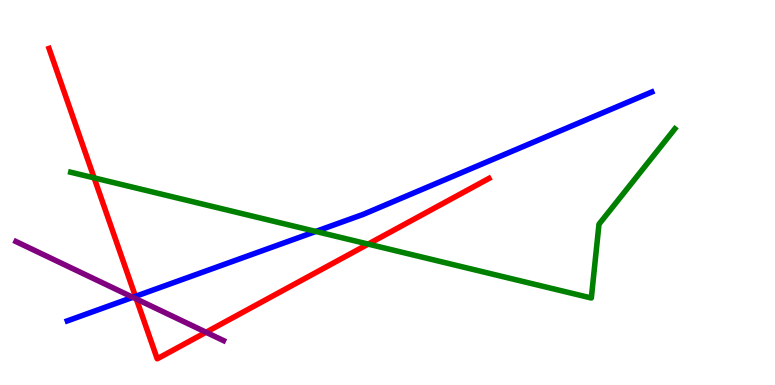[{'lines': ['blue', 'red'], 'intersections': [{'x': 1.75, 'y': 2.3}]}, {'lines': ['green', 'red'], 'intersections': [{'x': 1.21, 'y': 5.38}, {'x': 4.75, 'y': 3.66}]}, {'lines': ['purple', 'red'], 'intersections': [{'x': 1.76, 'y': 2.23}, {'x': 2.66, 'y': 1.37}]}, {'lines': ['blue', 'green'], 'intersections': [{'x': 4.07, 'y': 3.99}]}, {'lines': ['blue', 'purple'], 'intersections': [{'x': 1.71, 'y': 2.28}]}, {'lines': ['green', 'purple'], 'intersections': []}]